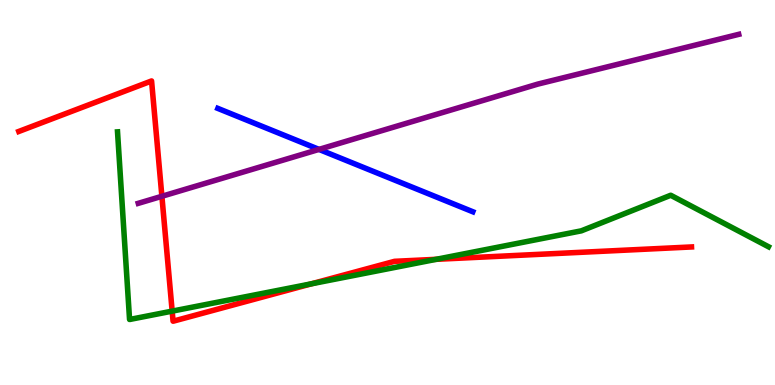[{'lines': ['blue', 'red'], 'intersections': []}, {'lines': ['green', 'red'], 'intersections': [{'x': 2.22, 'y': 1.92}, {'x': 4.02, 'y': 2.63}, {'x': 5.63, 'y': 3.26}]}, {'lines': ['purple', 'red'], 'intersections': [{'x': 2.09, 'y': 4.9}]}, {'lines': ['blue', 'green'], 'intersections': []}, {'lines': ['blue', 'purple'], 'intersections': [{'x': 4.12, 'y': 6.12}]}, {'lines': ['green', 'purple'], 'intersections': []}]